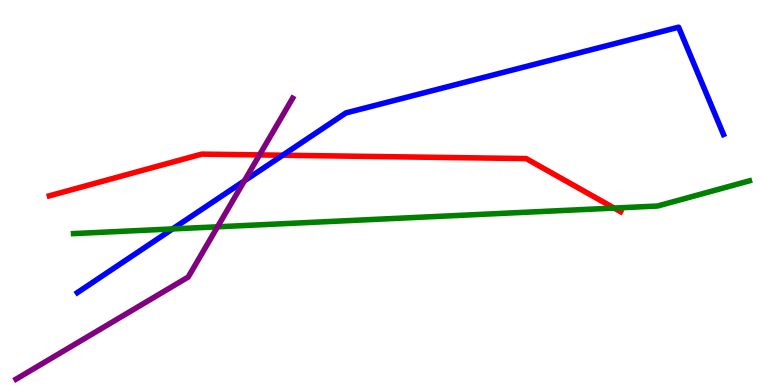[{'lines': ['blue', 'red'], 'intersections': [{'x': 3.65, 'y': 5.97}]}, {'lines': ['green', 'red'], 'intersections': [{'x': 7.92, 'y': 4.6}]}, {'lines': ['purple', 'red'], 'intersections': [{'x': 3.35, 'y': 5.98}]}, {'lines': ['blue', 'green'], 'intersections': [{'x': 2.23, 'y': 4.05}]}, {'lines': ['blue', 'purple'], 'intersections': [{'x': 3.15, 'y': 5.3}]}, {'lines': ['green', 'purple'], 'intersections': [{'x': 2.81, 'y': 4.11}]}]